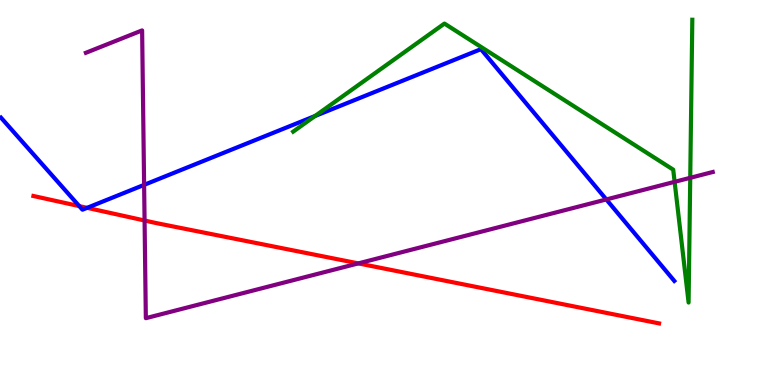[{'lines': ['blue', 'red'], 'intersections': [{'x': 1.02, 'y': 4.65}, {'x': 1.12, 'y': 4.6}]}, {'lines': ['green', 'red'], 'intersections': []}, {'lines': ['purple', 'red'], 'intersections': [{'x': 1.87, 'y': 4.27}, {'x': 4.62, 'y': 3.16}]}, {'lines': ['blue', 'green'], 'intersections': [{'x': 4.07, 'y': 6.99}]}, {'lines': ['blue', 'purple'], 'intersections': [{'x': 1.86, 'y': 5.2}, {'x': 7.82, 'y': 4.82}]}, {'lines': ['green', 'purple'], 'intersections': [{'x': 8.7, 'y': 5.28}, {'x': 8.91, 'y': 5.38}]}]